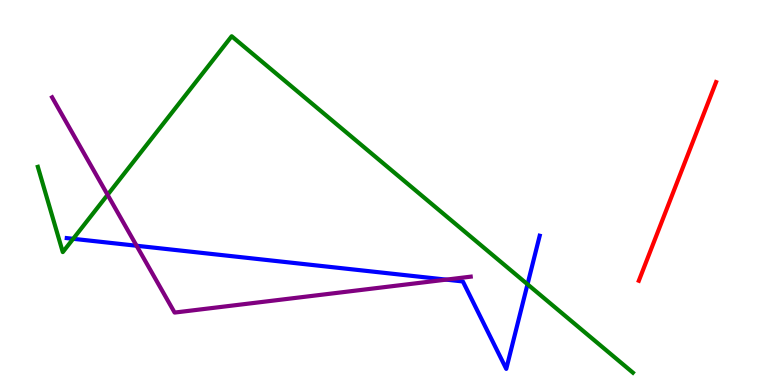[{'lines': ['blue', 'red'], 'intersections': []}, {'lines': ['green', 'red'], 'intersections': []}, {'lines': ['purple', 'red'], 'intersections': []}, {'lines': ['blue', 'green'], 'intersections': [{'x': 0.944, 'y': 3.8}, {'x': 6.81, 'y': 2.62}]}, {'lines': ['blue', 'purple'], 'intersections': [{'x': 1.76, 'y': 3.62}, {'x': 5.76, 'y': 2.74}]}, {'lines': ['green', 'purple'], 'intersections': [{'x': 1.39, 'y': 4.94}]}]